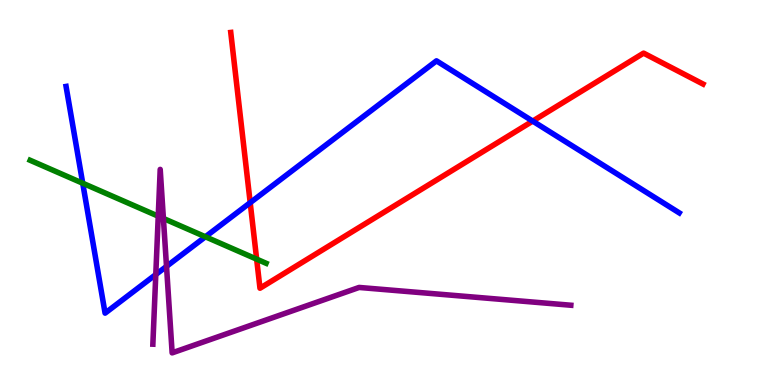[{'lines': ['blue', 'red'], 'intersections': [{'x': 3.23, 'y': 4.74}, {'x': 6.87, 'y': 6.85}]}, {'lines': ['green', 'red'], 'intersections': [{'x': 3.31, 'y': 3.27}]}, {'lines': ['purple', 'red'], 'intersections': []}, {'lines': ['blue', 'green'], 'intersections': [{'x': 1.07, 'y': 5.24}, {'x': 2.65, 'y': 3.85}]}, {'lines': ['blue', 'purple'], 'intersections': [{'x': 2.01, 'y': 2.87}, {'x': 2.15, 'y': 3.08}]}, {'lines': ['green', 'purple'], 'intersections': [{'x': 2.04, 'y': 4.38}, {'x': 2.11, 'y': 4.33}]}]